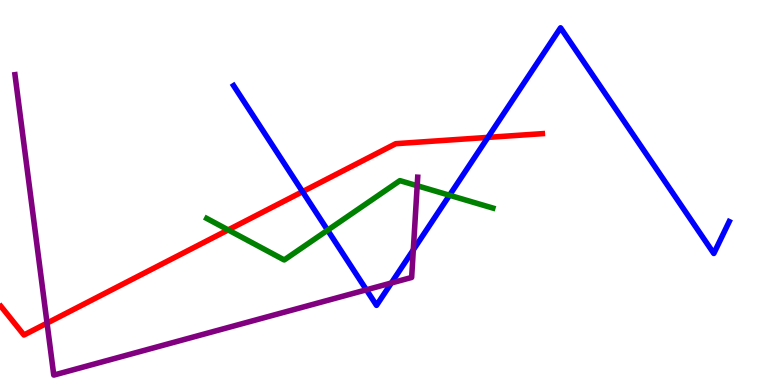[{'lines': ['blue', 'red'], 'intersections': [{'x': 3.9, 'y': 5.02}, {'x': 6.3, 'y': 6.43}]}, {'lines': ['green', 'red'], 'intersections': [{'x': 2.94, 'y': 4.03}]}, {'lines': ['purple', 'red'], 'intersections': [{'x': 0.607, 'y': 1.61}]}, {'lines': ['blue', 'green'], 'intersections': [{'x': 4.23, 'y': 4.02}, {'x': 5.8, 'y': 4.93}]}, {'lines': ['blue', 'purple'], 'intersections': [{'x': 4.73, 'y': 2.47}, {'x': 5.05, 'y': 2.65}, {'x': 5.33, 'y': 3.51}]}, {'lines': ['green', 'purple'], 'intersections': [{'x': 5.38, 'y': 5.18}]}]